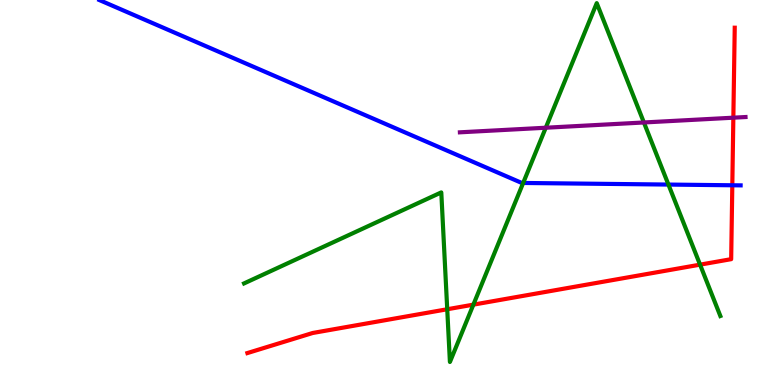[{'lines': ['blue', 'red'], 'intersections': [{'x': 9.45, 'y': 5.19}]}, {'lines': ['green', 'red'], 'intersections': [{'x': 5.77, 'y': 1.97}, {'x': 6.11, 'y': 2.09}, {'x': 9.03, 'y': 3.13}]}, {'lines': ['purple', 'red'], 'intersections': [{'x': 9.46, 'y': 6.94}]}, {'lines': ['blue', 'green'], 'intersections': [{'x': 6.75, 'y': 5.25}, {'x': 8.62, 'y': 5.21}]}, {'lines': ['blue', 'purple'], 'intersections': []}, {'lines': ['green', 'purple'], 'intersections': [{'x': 7.04, 'y': 6.68}, {'x': 8.31, 'y': 6.82}]}]